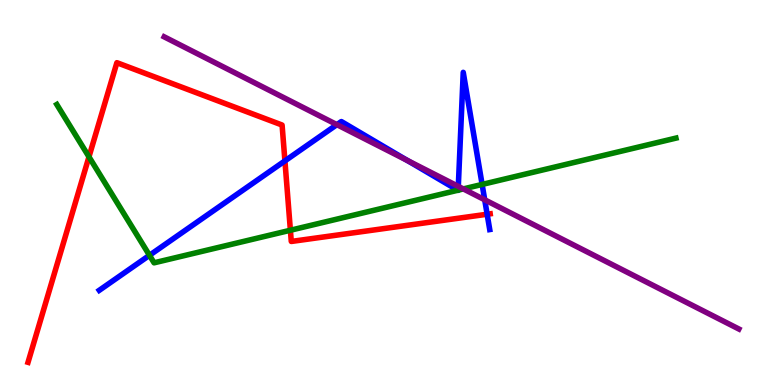[{'lines': ['blue', 'red'], 'intersections': [{'x': 3.68, 'y': 5.82}, {'x': 6.29, 'y': 4.44}]}, {'lines': ['green', 'red'], 'intersections': [{'x': 1.15, 'y': 5.93}, {'x': 3.75, 'y': 4.02}]}, {'lines': ['purple', 'red'], 'intersections': []}, {'lines': ['blue', 'green'], 'intersections': [{'x': 1.93, 'y': 3.37}, {'x': 5.91, 'y': 5.06}, {'x': 5.91, 'y': 5.06}, {'x': 6.22, 'y': 5.21}]}, {'lines': ['blue', 'purple'], 'intersections': [{'x': 4.35, 'y': 6.76}, {'x': 5.26, 'y': 5.83}, {'x': 5.91, 'y': 5.16}, {'x': 6.25, 'y': 4.81}]}, {'lines': ['green', 'purple'], 'intersections': [{'x': 5.98, 'y': 5.09}]}]